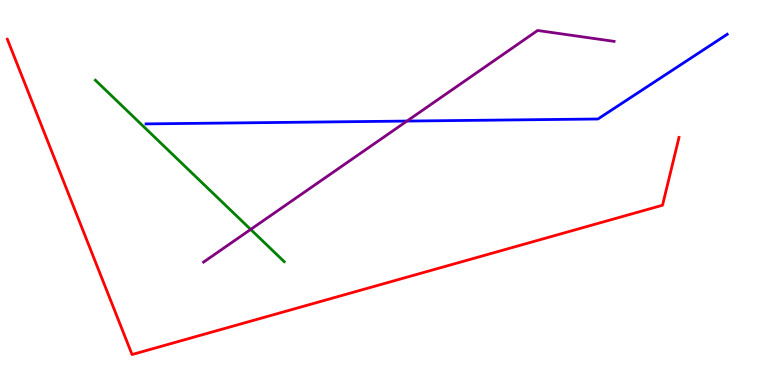[{'lines': ['blue', 'red'], 'intersections': []}, {'lines': ['green', 'red'], 'intersections': []}, {'lines': ['purple', 'red'], 'intersections': []}, {'lines': ['blue', 'green'], 'intersections': []}, {'lines': ['blue', 'purple'], 'intersections': [{'x': 5.25, 'y': 6.86}]}, {'lines': ['green', 'purple'], 'intersections': [{'x': 3.23, 'y': 4.04}]}]